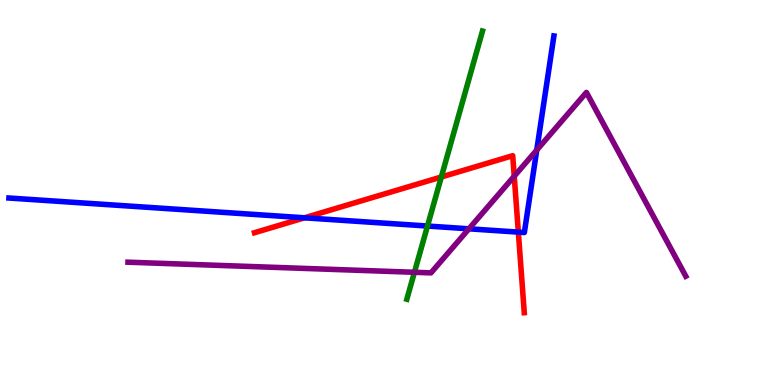[{'lines': ['blue', 'red'], 'intersections': [{'x': 3.93, 'y': 4.34}, {'x': 6.69, 'y': 3.97}]}, {'lines': ['green', 'red'], 'intersections': [{'x': 5.69, 'y': 5.4}]}, {'lines': ['purple', 'red'], 'intersections': [{'x': 6.64, 'y': 5.42}]}, {'lines': ['blue', 'green'], 'intersections': [{'x': 5.52, 'y': 4.13}]}, {'lines': ['blue', 'purple'], 'intersections': [{'x': 6.05, 'y': 4.06}, {'x': 6.93, 'y': 6.1}]}, {'lines': ['green', 'purple'], 'intersections': [{'x': 5.35, 'y': 2.93}]}]